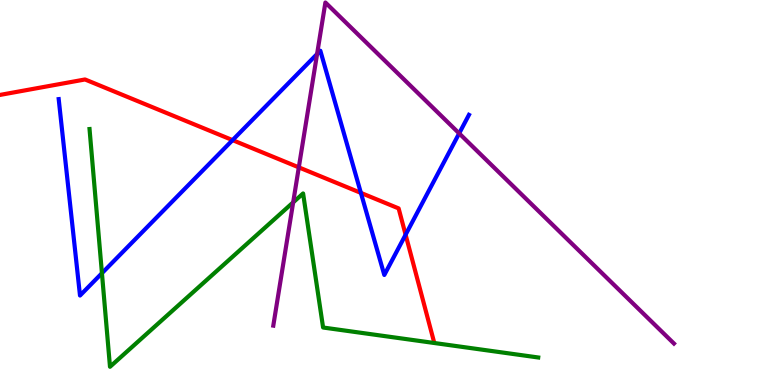[{'lines': ['blue', 'red'], 'intersections': [{'x': 3.0, 'y': 6.36}, {'x': 4.66, 'y': 4.99}, {'x': 5.23, 'y': 3.9}]}, {'lines': ['green', 'red'], 'intersections': []}, {'lines': ['purple', 'red'], 'intersections': [{'x': 3.86, 'y': 5.65}]}, {'lines': ['blue', 'green'], 'intersections': [{'x': 1.32, 'y': 2.9}]}, {'lines': ['blue', 'purple'], 'intersections': [{'x': 4.09, 'y': 8.6}, {'x': 5.92, 'y': 6.54}]}, {'lines': ['green', 'purple'], 'intersections': [{'x': 3.78, 'y': 4.74}]}]